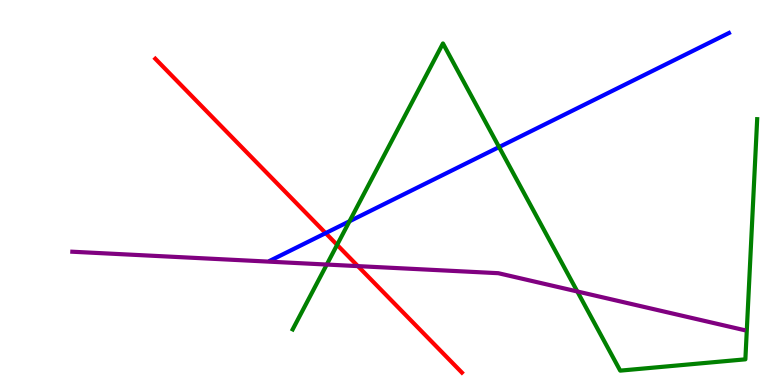[{'lines': ['blue', 'red'], 'intersections': [{'x': 4.2, 'y': 3.95}]}, {'lines': ['green', 'red'], 'intersections': [{'x': 4.35, 'y': 3.64}]}, {'lines': ['purple', 'red'], 'intersections': [{'x': 4.62, 'y': 3.09}]}, {'lines': ['blue', 'green'], 'intersections': [{'x': 4.51, 'y': 4.25}, {'x': 6.44, 'y': 6.18}]}, {'lines': ['blue', 'purple'], 'intersections': []}, {'lines': ['green', 'purple'], 'intersections': [{'x': 4.22, 'y': 3.13}, {'x': 7.45, 'y': 2.43}]}]